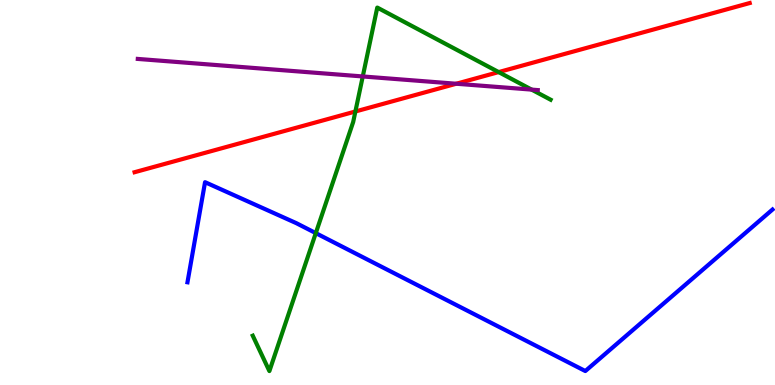[{'lines': ['blue', 'red'], 'intersections': []}, {'lines': ['green', 'red'], 'intersections': [{'x': 4.59, 'y': 7.1}, {'x': 6.43, 'y': 8.13}]}, {'lines': ['purple', 'red'], 'intersections': [{'x': 5.89, 'y': 7.82}]}, {'lines': ['blue', 'green'], 'intersections': [{'x': 4.07, 'y': 3.94}]}, {'lines': ['blue', 'purple'], 'intersections': []}, {'lines': ['green', 'purple'], 'intersections': [{'x': 4.68, 'y': 8.01}, {'x': 6.86, 'y': 7.67}]}]